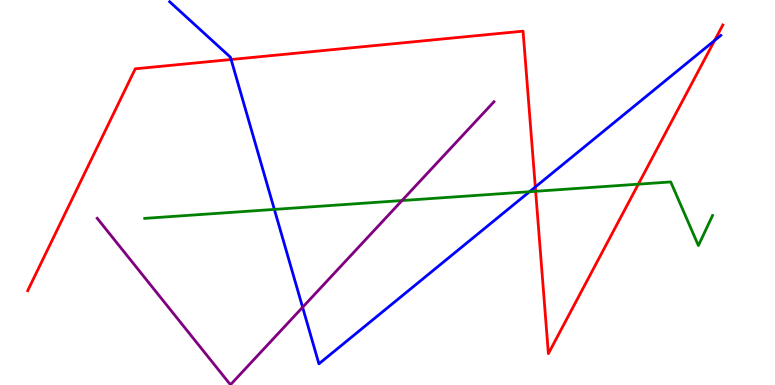[{'lines': ['blue', 'red'], 'intersections': [{'x': 2.98, 'y': 8.45}, {'x': 6.91, 'y': 5.14}, {'x': 9.22, 'y': 8.95}]}, {'lines': ['green', 'red'], 'intersections': [{'x': 6.91, 'y': 5.03}, {'x': 8.24, 'y': 5.22}]}, {'lines': ['purple', 'red'], 'intersections': []}, {'lines': ['blue', 'green'], 'intersections': [{'x': 3.54, 'y': 4.56}, {'x': 6.83, 'y': 5.02}]}, {'lines': ['blue', 'purple'], 'intersections': [{'x': 3.9, 'y': 2.02}]}, {'lines': ['green', 'purple'], 'intersections': [{'x': 5.19, 'y': 4.79}]}]